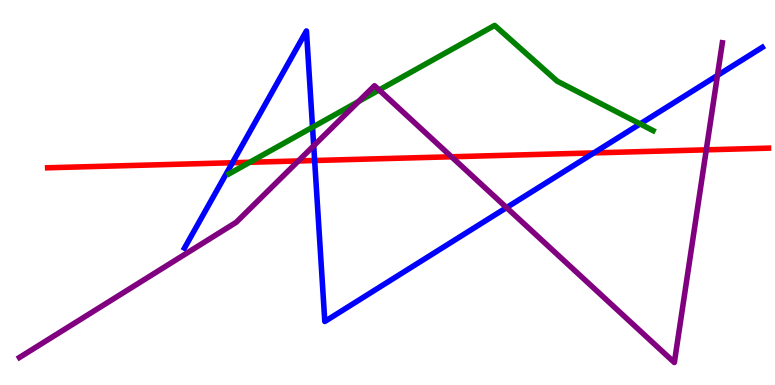[{'lines': ['blue', 'red'], 'intersections': [{'x': 3.0, 'y': 5.77}, {'x': 4.06, 'y': 5.83}, {'x': 7.66, 'y': 6.03}]}, {'lines': ['green', 'red'], 'intersections': [{'x': 3.22, 'y': 5.79}]}, {'lines': ['purple', 'red'], 'intersections': [{'x': 3.85, 'y': 5.82}, {'x': 5.83, 'y': 5.93}, {'x': 9.11, 'y': 6.11}]}, {'lines': ['blue', 'green'], 'intersections': [{'x': 4.03, 'y': 6.7}, {'x': 8.26, 'y': 6.78}]}, {'lines': ['blue', 'purple'], 'intersections': [{'x': 4.05, 'y': 6.21}, {'x': 6.54, 'y': 4.61}, {'x': 9.26, 'y': 8.04}]}, {'lines': ['green', 'purple'], 'intersections': [{'x': 4.63, 'y': 7.36}, {'x': 4.89, 'y': 7.66}]}]